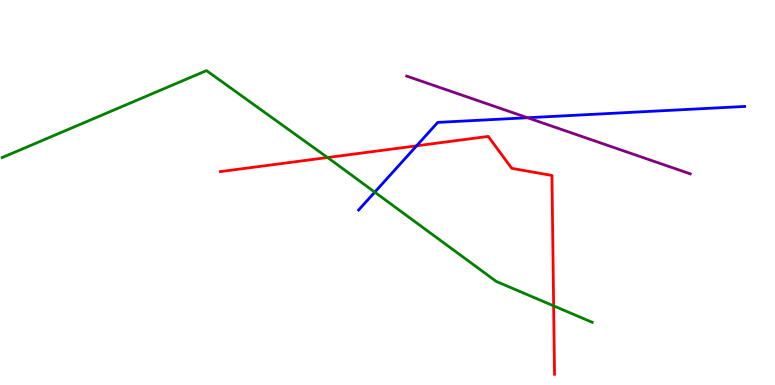[{'lines': ['blue', 'red'], 'intersections': [{'x': 5.38, 'y': 6.21}]}, {'lines': ['green', 'red'], 'intersections': [{'x': 4.23, 'y': 5.91}, {'x': 7.14, 'y': 2.06}]}, {'lines': ['purple', 'red'], 'intersections': []}, {'lines': ['blue', 'green'], 'intersections': [{'x': 4.84, 'y': 5.01}]}, {'lines': ['blue', 'purple'], 'intersections': [{'x': 6.81, 'y': 6.94}]}, {'lines': ['green', 'purple'], 'intersections': []}]